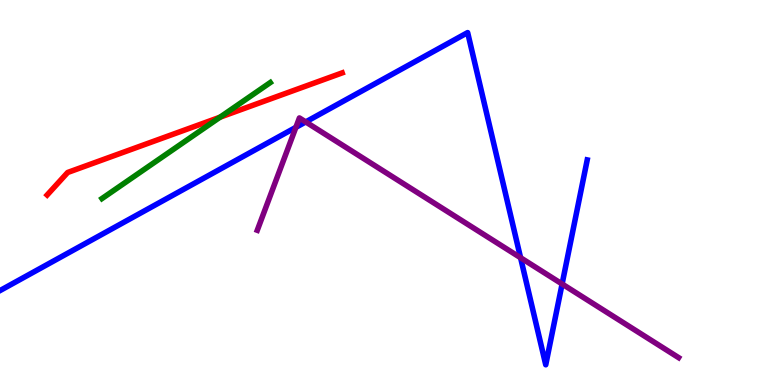[{'lines': ['blue', 'red'], 'intersections': []}, {'lines': ['green', 'red'], 'intersections': [{'x': 2.84, 'y': 6.96}]}, {'lines': ['purple', 'red'], 'intersections': []}, {'lines': ['blue', 'green'], 'intersections': []}, {'lines': ['blue', 'purple'], 'intersections': [{'x': 3.82, 'y': 6.69}, {'x': 3.94, 'y': 6.83}, {'x': 6.72, 'y': 3.31}, {'x': 7.25, 'y': 2.62}]}, {'lines': ['green', 'purple'], 'intersections': []}]